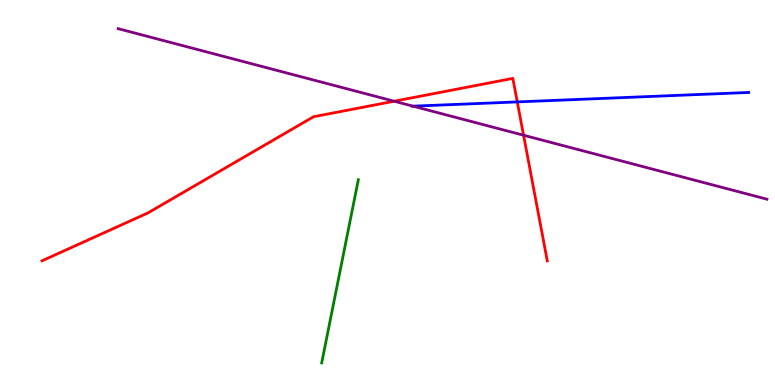[{'lines': ['blue', 'red'], 'intersections': [{'x': 6.67, 'y': 7.35}]}, {'lines': ['green', 'red'], 'intersections': []}, {'lines': ['purple', 'red'], 'intersections': [{'x': 5.09, 'y': 7.37}, {'x': 6.76, 'y': 6.49}]}, {'lines': ['blue', 'green'], 'intersections': []}, {'lines': ['blue', 'purple'], 'intersections': [{'x': 5.33, 'y': 7.24}]}, {'lines': ['green', 'purple'], 'intersections': []}]